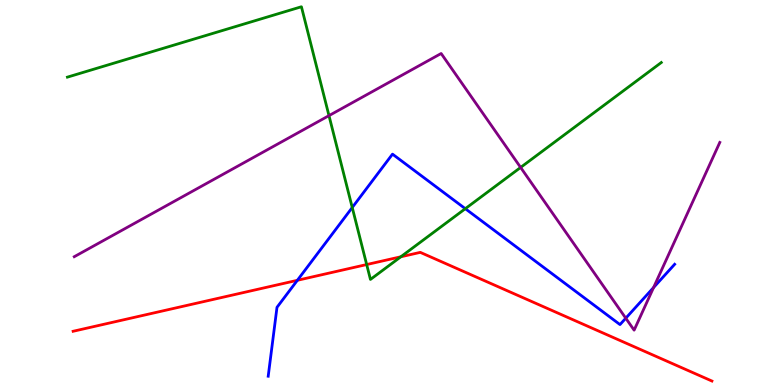[{'lines': ['blue', 'red'], 'intersections': [{'x': 3.84, 'y': 2.72}]}, {'lines': ['green', 'red'], 'intersections': [{'x': 4.73, 'y': 3.13}, {'x': 5.17, 'y': 3.33}]}, {'lines': ['purple', 'red'], 'intersections': []}, {'lines': ['blue', 'green'], 'intersections': [{'x': 4.55, 'y': 4.61}, {'x': 6.0, 'y': 4.58}]}, {'lines': ['blue', 'purple'], 'intersections': [{'x': 8.07, 'y': 1.74}, {'x': 8.43, 'y': 2.53}]}, {'lines': ['green', 'purple'], 'intersections': [{'x': 4.24, 'y': 7.0}, {'x': 6.72, 'y': 5.65}]}]